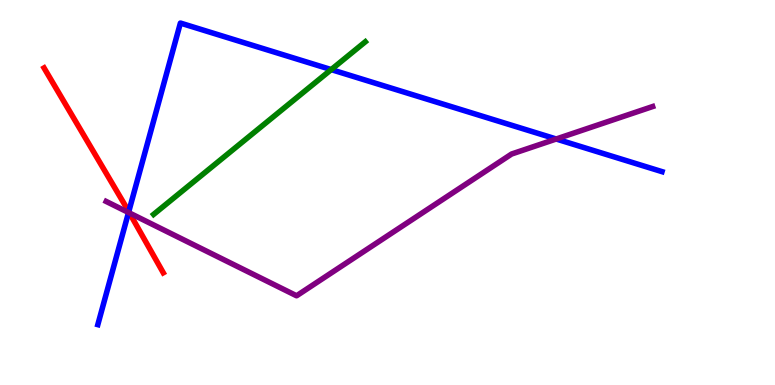[{'lines': ['blue', 'red'], 'intersections': [{'x': 1.66, 'y': 4.5}]}, {'lines': ['green', 'red'], 'intersections': []}, {'lines': ['purple', 'red'], 'intersections': [{'x': 1.67, 'y': 4.47}]}, {'lines': ['blue', 'green'], 'intersections': [{'x': 4.27, 'y': 8.19}]}, {'lines': ['blue', 'purple'], 'intersections': [{'x': 1.66, 'y': 4.48}, {'x': 7.18, 'y': 6.39}]}, {'lines': ['green', 'purple'], 'intersections': []}]